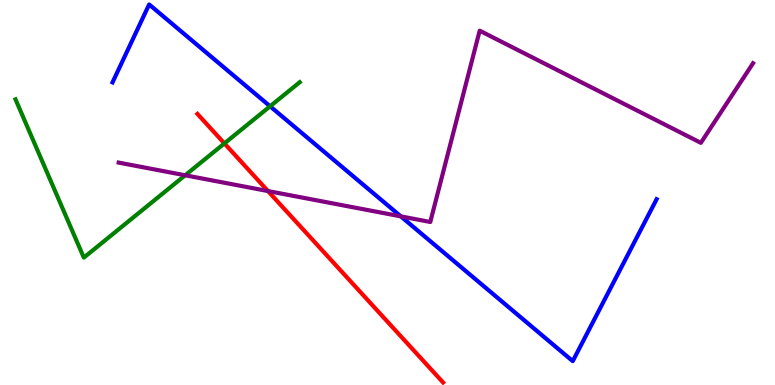[{'lines': ['blue', 'red'], 'intersections': []}, {'lines': ['green', 'red'], 'intersections': [{'x': 2.9, 'y': 6.27}]}, {'lines': ['purple', 'red'], 'intersections': [{'x': 3.46, 'y': 5.04}]}, {'lines': ['blue', 'green'], 'intersections': [{'x': 3.49, 'y': 7.24}]}, {'lines': ['blue', 'purple'], 'intersections': [{'x': 5.17, 'y': 4.38}]}, {'lines': ['green', 'purple'], 'intersections': [{'x': 2.39, 'y': 5.45}]}]